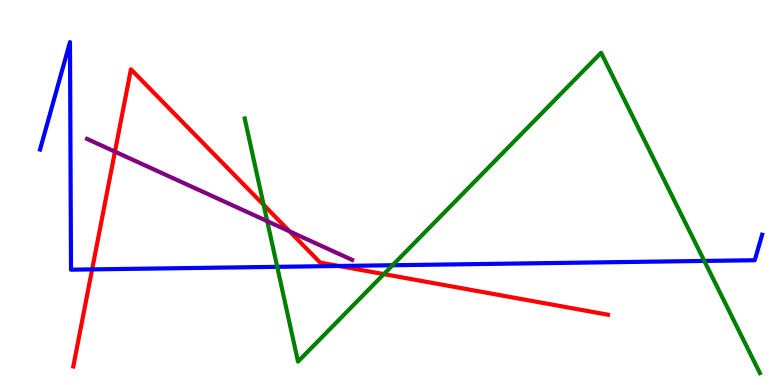[{'lines': ['blue', 'red'], 'intersections': [{'x': 1.19, 'y': 3.0}, {'x': 4.37, 'y': 3.09}]}, {'lines': ['green', 'red'], 'intersections': [{'x': 3.4, 'y': 4.68}, {'x': 4.95, 'y': 2.88}]}, {'lines': ['purple', 'red'], 'intersections': [{'x': 1.48, 'y': 6.06}, {'x': 3.74, 'y': 3.99}]}, {'lines': ['blue', 'green'], 'intersections': [{'x': 3.58, 'y': 3.07}, {'x': 5.07, 'y': 3.11}, {'x': 9.09, 'y': 3.22}]}, {'lines': ['blue', 'purple'], 'intersections': []}, {'lines': ['green', 'purple'], 'intersections': [{'x': 3.45, 'y': 4.26}]}]